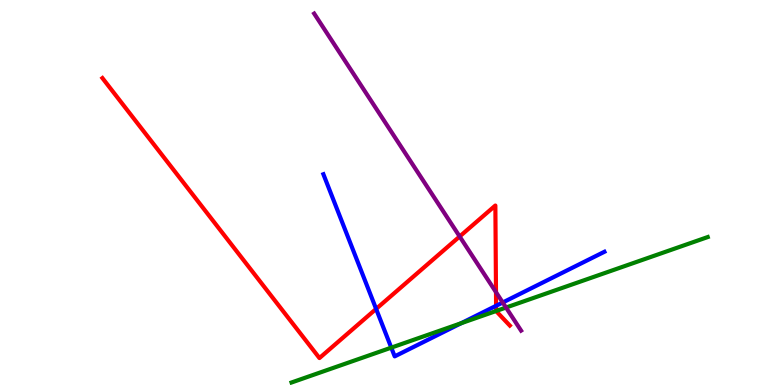[{'lines': ['blue', 'red'], 'intersections': [{'x': 4.85, 'y': 1.98}, {'x': 6.4, 'y': 2.06}]}, {'lines': ['green', 'red'], 'intersections': [{'x': 6.4, 'y': 1.92}]}, {'lines': ['purple', 'red'], 'intersections': [{'x': 5.93, 'y': 3.86}, {'x': 6.4, 'y': 2.41}]}, {'lines': ['blue', 'green'], 'intersections': [{'x': 5.05, 'y': 0.97}, {'x': 5.95, 'y': 1.6}]}, {'lines': ['blue', 'purple'], 'intersections': [{'x': 6.49, 'y': 2.14}]}, {'lines': ['green', 'purple'], 'intersections': [{'x': 6.53, 'y': 2.01}]}]